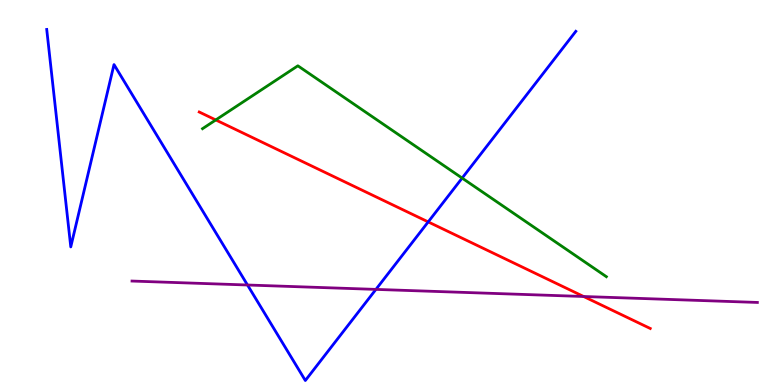[{'lines': ['blue', 'red'], 'intersections': [{'x': 5.53, 'y': 4.24}]}, {'lines': ['green', 'red'], 'intersections': [{'x': 2.78, 'y': 6.88}]}, {'lines': ['purple', 'red'], 'intersections': [{'x': 7.53, 'y': 2.3}]}, {'lines': ['blue', 'green'], 'intersections': [{'x': 5.96, 'y': 5.37}]}, {'lines': ['blue', 'purple'], 'intersections': [{'x': 3.19, 'y': 2.6}, {'x': 4.85, 'y': 2.48}]}, {'lines': ['green', 'purple'], 'intersections': []}]